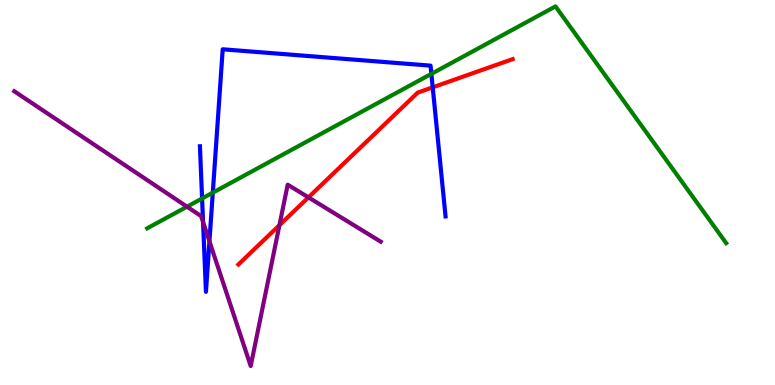[{'lines': ['blue', 'red'], 'intersections': [{'x': 5.58, 'y': 7.73}]}, {'lines': ['green', 'red'], 'intersections': []}, {'lines': ['purple', 'red'], 'intersections': [{'x': 3.61, 'y': 4.15}, {'x': 3.98, 'y': 4.87}]}, {'lines': ['blue', 'green'], 'intersections': [{'x': 2.61, 'y': 4.84}, {'x': 2.75, 'y': 5.0}, {'x': 5.57, 'y': 8.08}]}, {'lines': ['blue', 'purple'], 'intersections': [{'x': 2.62, 'y': 4.23}, {'x': 2.7, 'y': 3.73}]}, {'lines': ['green', 'purple'], 'intersections': [{'x': 2.41, 'y': 4.63}]}]